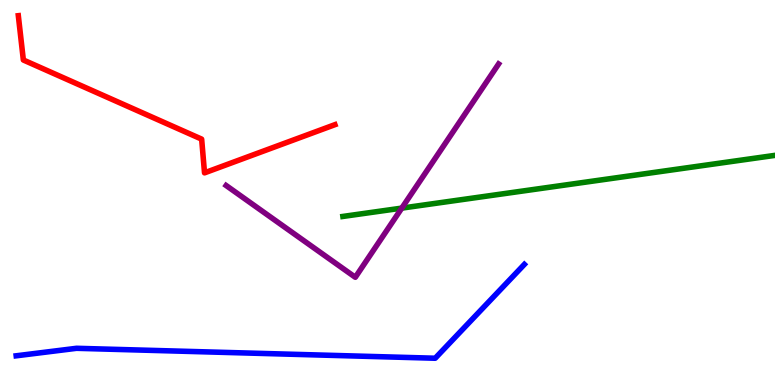[{'lines': ['blue', 'red'], 'intersections': []}, {'lines': ['green', 'red'], 'intersections': []}, {'lines': ['purple', 'red'], 'intersections': []}, {'lines': ['blue', 'green'], 'intersections': []}, {'lines': ['blue', 'purple'], 'intersections': []}, {'lines': ['green', 'purple'], 'intersections': [{'x': 5.18, 'y': 4.59}]}]